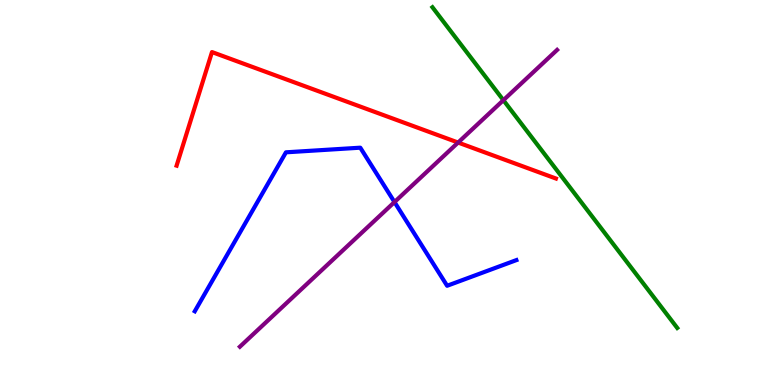[{'lines': ['blue', 'red'], 'intersections': []}, {'lines': ['green', 'red'], 'intersections': []}, {'lines': ['purple', 'red'], 'intersections': [{'x': 5.91, 'y': 6.3}]}, {'lines': ['blue', 'green'], 'intersections': []}, {'lines': ['blue', 'purple'], 'intersections': [{'x': 5.09, 'y': 4.75}]}, {'lines': ['green', 'purple'], 'intersections': [{'x': 6.5, 'y': 7.4}]}]